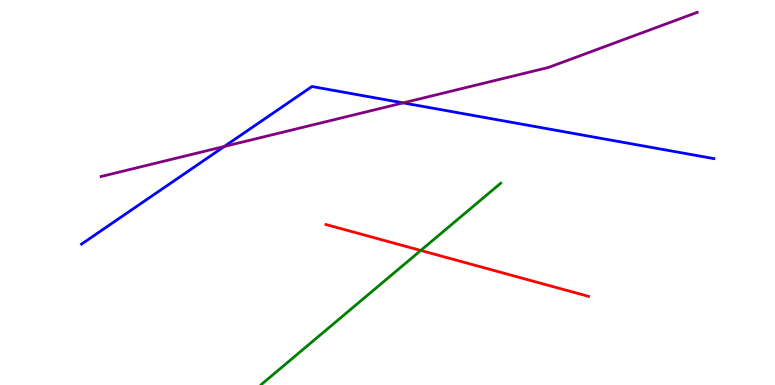[{'lines': ['blue', 'red'], 'intersections': []}, {'lines': ['green', 'red'], 'intersections': [{'x': 5.43, 'y': 3.49}]}, {'lines': ['purple', 'red'], 'intersections': []}, {'lines': ['blue', 'green'], 'intersections': []}, {'lines': ['blue', 'purple'], 'intersections': [{'x': 2.89, 'y': 6.2}, {'x': 5.2, 'y': 7.33}]}, {'lines': ['green', 'purple'], 'intersections': []}]